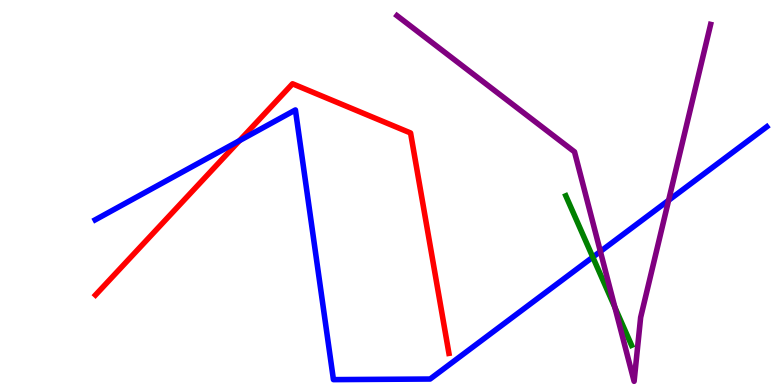[{'lines': ['blue', 'red'], 'intersections': [{'x': 3.09, 'y': 6.35}]}, {'lines': ['green', 'red'], 'intersections': []}, {'lines': ['purple', 'red'], 'intersections': []}, {'lines': ['blue', 'green'], 'intersections': [{'x': 7.65, 'y': 3.32}]}, {'lines': ['blue', 'purple'], 'intersections': [{'x': 7.75, 'y': 3.47}, {'x': 8.63, 'y': 4.8}]}, {'lines': ['green', 'purple'], 'intersections': [{'x': 7.93, 'y': 2.01}]}]